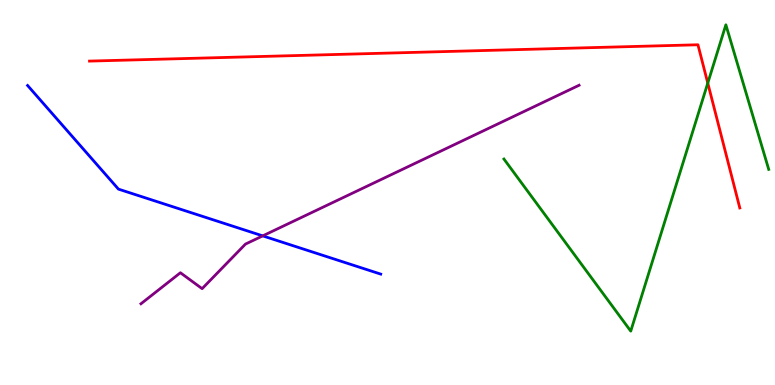[{'lines': ['blue', 'red'], 'intersections': []}, {'lines': ['green', 'red'], 'intersections': [{'x': 9.13, 'y': 7.84}]}, {'lines': ['purple', 'red'], 'intersections': []}, {'lines': ['blue', 'green'], 'intersections': []}, {'lines': ['blue', 'purple'], 'intersections': [{'x': 3.39, 'y': 3.87}]}, {'lines': ['green', 'purple'], 'intersections': []}]